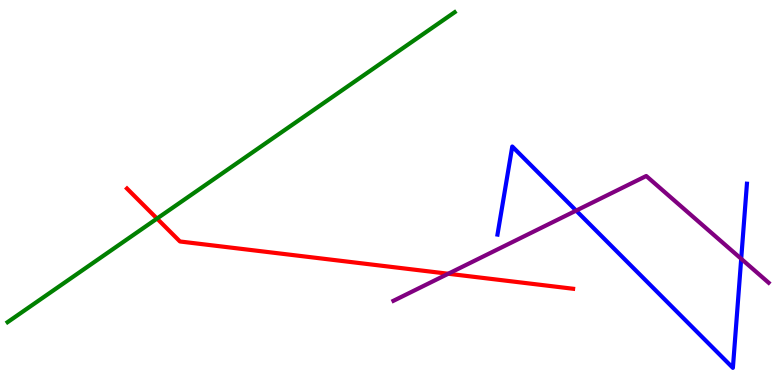[{'lines': ['blue', 'red'], 'intersections': []}, {'lines': ['green', 'red'], 'intersections': [{'x': 2.03, 'y': 4.32}]}, {'lines': ['purple', 'red'], 'intersections': [{'x': 5.78, 'y': 2.89}]}, {'lines': ['blue', 'green'], 'intersections': []}, {'lines': ['blue', 'purple'], 'intersections': [{'x': 7.43, 'y': 4.53}, {'x': 9.56, 'y': 3.28}]}, {'lines': ['green', 'purple'], 'intersections': []}]